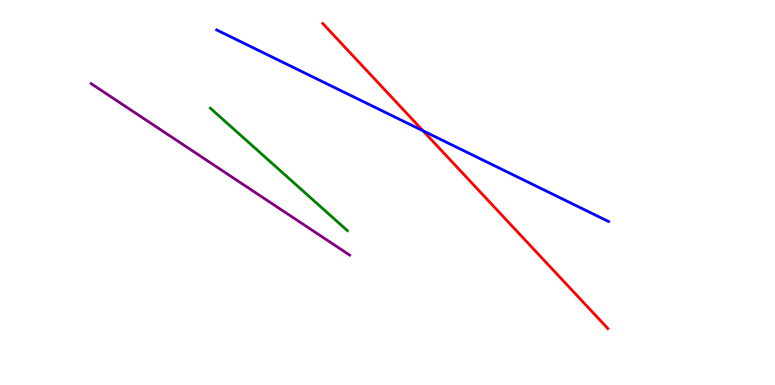[{'lines': ['blue', 'red'], 'intersections': [{'x': 5.46, 'y': 6.6}]}, {'lines': ['green', 'red'], 'intersections': []}, {'lines': ['purple', 'red'], 'intersections': []}, {'lines': ['blue', 'green'], 'intersections': []}, {'lines': ['blue', 'purple'], 'intersections': []}, {'lines': ['green', 'purple'], 'intersections': []}]